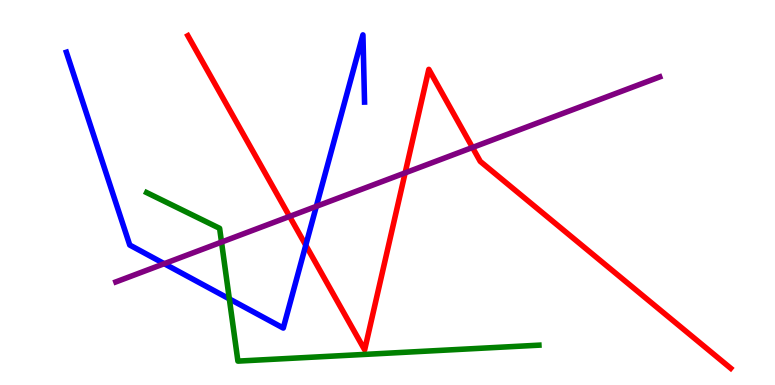[{'lines': ['blue', 'red'], 'intersections': [{'x': 3.95, 'y': 3.63}]}, {'lines': ['green', 'red'], 'intersections': []}, {'lines': ['purple', 'red'], 'intersections': [{'x': 3.74, 'y': 4.38}, {'x': 5.23, 'y': 5.51}, {'x': 6.1, 'y': 6.17}]}, {'lines': ['blue', 'green'], 'intersections': [{'x': 2.96, 'y': 2.24}]}, {'lines': ['blue', 'purple'], 'intersections': [{'x': 2.12, 'y': 3.15}, {'x': 4.08, 'y': 4.64}]}, {'lines': ['green', 'purple'], 'intersections': [{'x': 2.86, 'y': 3.71}]}]